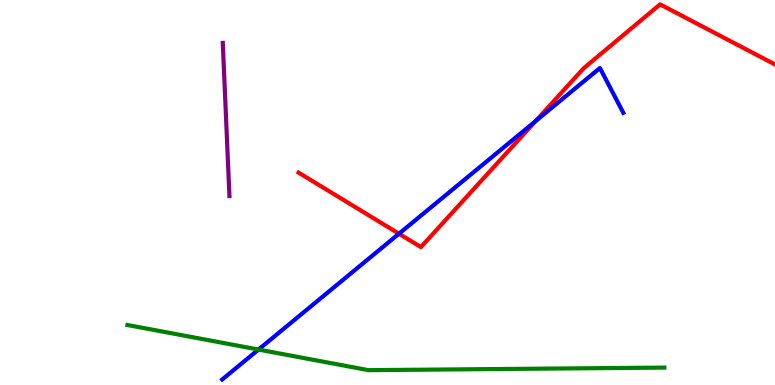[{'lines': ['blue', 'red'], 'intersections': [{'x': 5.15, 'y': 3.93}, {'x': 6.91, 'y': 6.86}]}, {'lines': ['green', 'red'], 'intersections': []}, {'lines': ['purple', 'red'], 'intersections': []}, {'lines': ['blue', 'green'], 'intersections': [{'x': 3.34, 'y': 0.921}]}, {'lines': ['blue', 'purple'], 'intersections': []}, {'lines': ['green', 'purple'], 'intersections': []}]